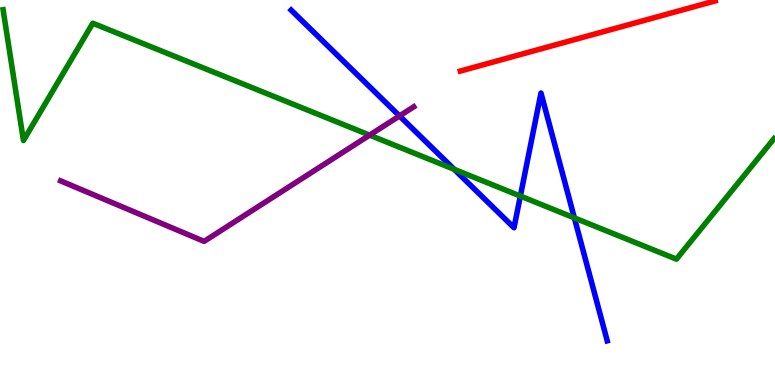[{'lines': ['blue', 'red'], 'intersections': []}, {'lines': ['green', 'red'], 'intersections': []}, {'lines': ['purple', 'red'], 'intersections': []}, {'lines': ['blue', 'green'], 'intersections': [{'x': 5.86, 'y': 5.6}, {'x': 6.71, 'y': 4.91}, {'x': 7.41, 'y': 4.34}]}, {'lines': ['blue', 'purple'], 'intersections': [{'x': 5.16, 'y': 6.99}]}, {'lines': ['green', 'purple'], 'intersections': [{'x': 4.77, 'y': 6.49}]}]